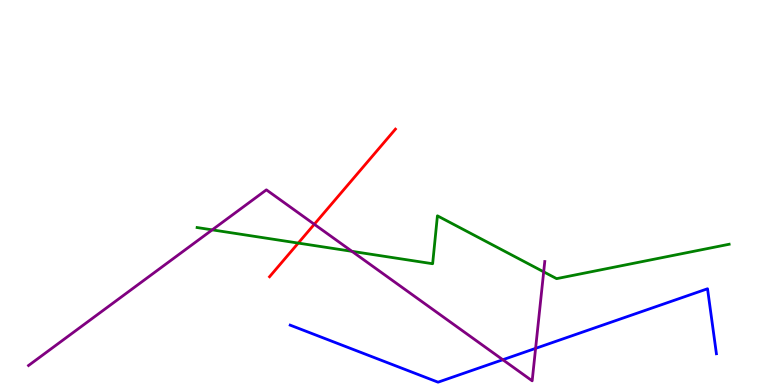[{'lines': ['blue', 'red'], 'intersections': []}, {'lines': ['green', 'red'], 'intersections': [{'x': 3.85, 'y': 3.69}]}, {'lines': ['purple', 'red'], 'intersections': [{'x': 4.06, 'y': 4.17}]}, {'lines': ['blue', 'green'], 'intersections': []}, {'lines': ['blue', 'purple'], 'intersections': [{'x': 6.49, 'y': 0.656}, {'x': 6.91, 'y': 0.952}]}, {'lines': ['green', 'purple'], 'intersections': [{'x': 2.74, 'y': 4.03}, {'x': 4.54, 'y': 3.47}, {'x': 7.02, 'y': 2.94}]}]